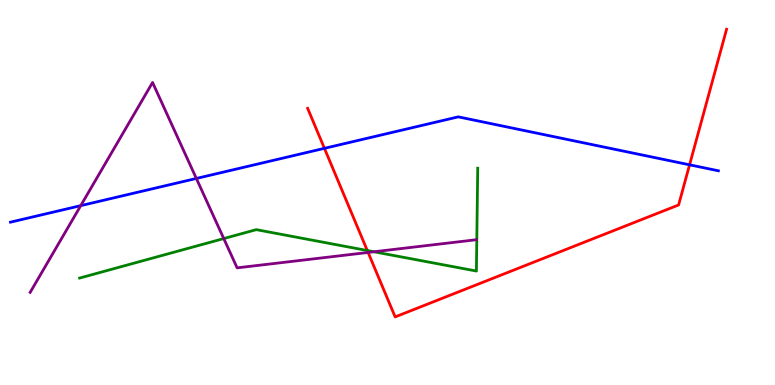[{'lines': ['blue', 'red'], 'intersections': [{'x': 4.19, 'y': 6.15}, {'x': 8.9, 'y': 5.72}]}, {'lines': ['green', 'red'], 'intersections': [{'x': 4.74, 'y': 3.49}]}, {'lines': ['purple', 'red'], 'intersections': [{'x': 4.75, 'y': 3.44}]}, {'lines': ['blue', 'green'], 'intersections': []}, {'lines': ['blue', 'purple'], 'intersections': [{'x': 1.04, 'y': 4.66}, {'x': 2.53, 'y': 5.36}]}, {'lines': ['green', 'purple'], 'intersections': [{'x': 2.89, 'y': 3.8}, {'x': 4.82, 'y': 3.46}]}]